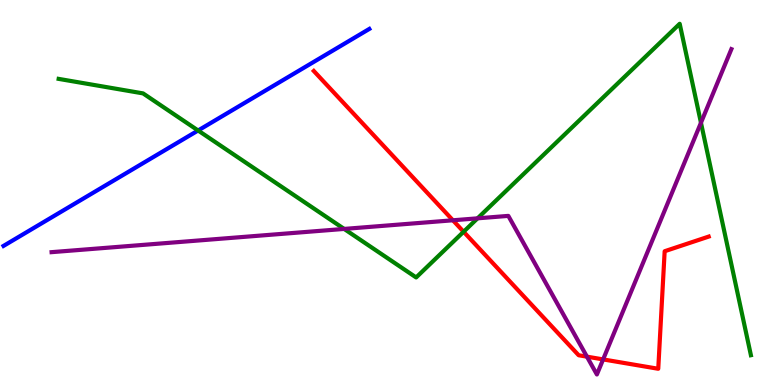[{'lines': ['blue', 'red'], 'intersections': []}, {'lines': ['green', 'red'], 'intersections': [{'x': 5.98, 'y': 3.98}]}, {'lines': ['purple', 'red'], 'intersections': [{'x': 5.84, 'y': 4.28}, {'x': 7.57, 'y': 0.736}, {'x': 7.78, 'y': 0.665}]}, {'lines': ['blue', 'green'], 'intersections': [{'x': 2.56, 'y': 6.61}]}, {'lines': ['blue', 'purple'], 'intersections': []}, {'lines': ['green', 'purple'], 'intersections': [{'x': 4.44, 'y': 4.05}, {'x': 6.16, 'y': 4.33}, {'x': 9.04, 'y': 6.81}]}]